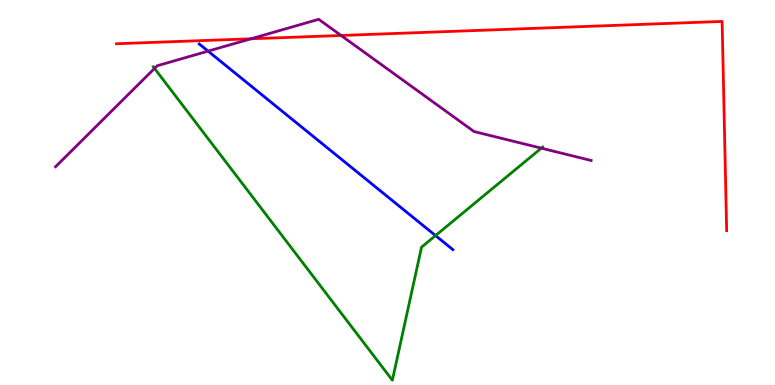[{'lines': ['blue', 'red'], 'intersections': []}, {'lines': ['green', 'red'], 'intersections': []}, {'lines': ['purple', 'red'], 'intersections': [{'x': 3.24, 'y': 8.99}, {'x': 4.4, 'y': 9.08}]}, {'lines': ['blue', 'green'], 'intersections': [{'x': 5.62, 'y': 3.88}]}, {'lines': ['blue', 'purple'], 'intersections': [{'x': 2.68, 'y': 8.67}]}, {'lines': ['green', 'purple'], 'intersections': [{'x': 1.99, 'y': 8.22}, {'x': 6.98, 'y': 6.15}]}]